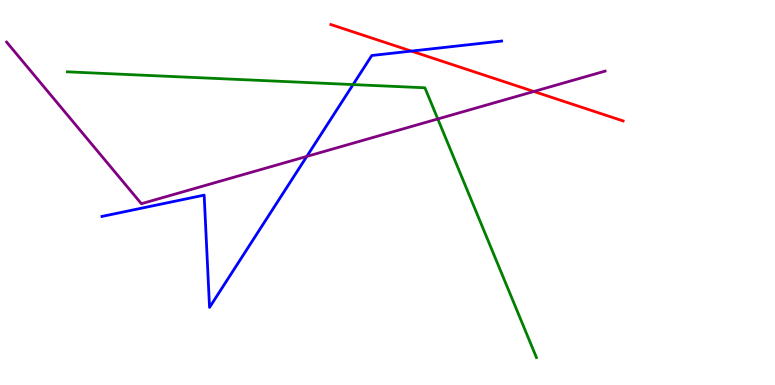[{'lines': ['blue', 'red'], 'intersections': [{'x': 5.31, 'y': 8.67}]}, {'lines': ['green', 'red'], 'intersections': []}, {'lines': ['purple', 'red'], 'intersections': [{'x': 6.89, 'y': 7.62}]}, {'lines': ['blue', 'green'], 'intersections': [{'x': 4.56, 'y': 7.8}]}, {'lines': ['blue', 'purple'], 'intersections': [{'x': 3.96, 'y': 5.94}]}, {'lines': ['green', 'purple'], 'intersections': [{'x': 5.65, 'y': 6.91}]}]